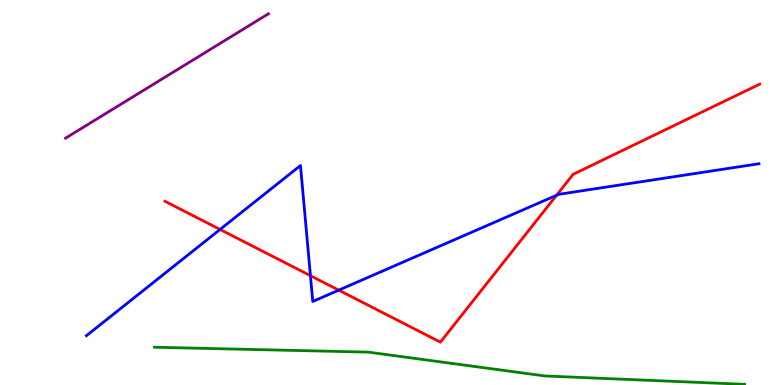[{'lines': ['blue', 'red'], 'intersections': [{'x': 2.84, 'y': 4.04}, {'x': 4.01, 'y': 2.84}, {'x': 4.37, 'y': 2.46}, {'x': 7.18, 'y': 4.93}]}, {'lines': ['green', 'red'], 'intersections': []}, {'lines': ['purple', 'red'], 'intersections': []}, {'lines': ['blue', 'green'], 'intersections': []}, {'lines': ['blue', 'purple'], 'intersections': []}, {'lines': ['green', 'purple'], 'intersections': []}]